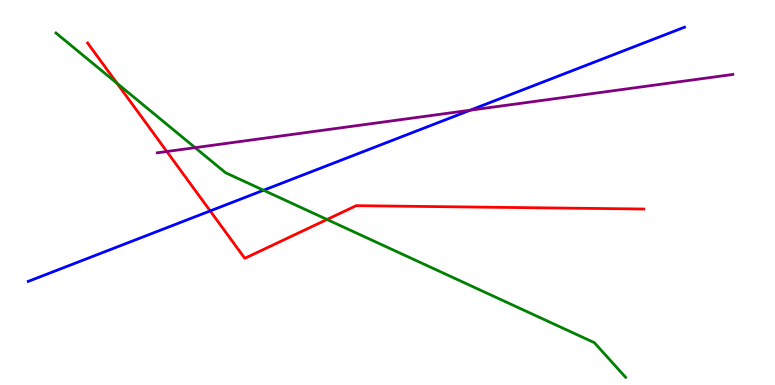[{'lines': ['blue', 'red'], 'intersections': [{'x': 2.71, 'y': 4.52}]}, {'lines': ['green', 'red'], 'intersections': [{'x': 1.51, 'y': 7.84}, {'x': 4.22, 'y': 4.3}]}, {'lines': ['purple', 'red'], 'intersections': [{'x': 2.15, 'y': 6.06}]}, {'lines': ['blue', 'green'], 'intersections': [{'x': 3.4, 'y': 5.06}]}, {'lines': ['blue', 'purple'], 'intersections': [{'x': 6.07, 'y': 7.14}]}, {'lines': ['green', 'purple'], 'intersections': [{'x': 2.52, 'y': 6.16}]}]